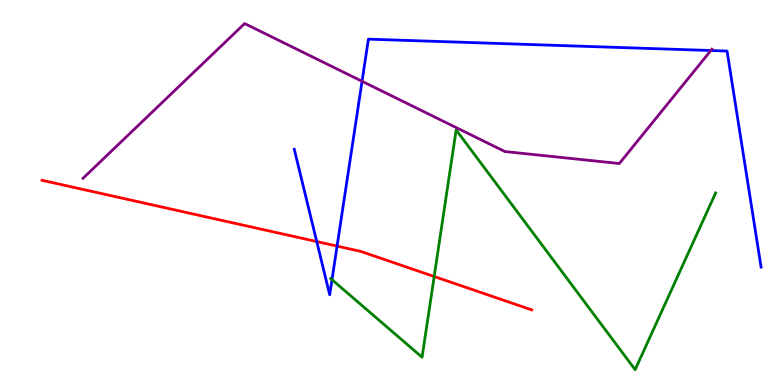[{'lines': ['blue', 'red'], 'intersections': [{'x': 4.09, 'y': 3.73}, {'x': 4.35, 'y': 3.61}]}, {'lines': ['green', 'red'], 'intersections': [{'x': 5.6, 'y': 2.82}]}, {'lines': ['purple', 'red'], 'intersections': []}, {'lines': ['blue', 'green'], 'intersections': [{'x': 4.28, 'y': 2.74}]}, {'lines': ['blue', 'purple'], 'intersections': [{'x': 4.67, 'y': 7.89}, {'x': 9.17, 'y': 8.69}]}, {'lines': ['green', 'purple'], 'intersections': []}]